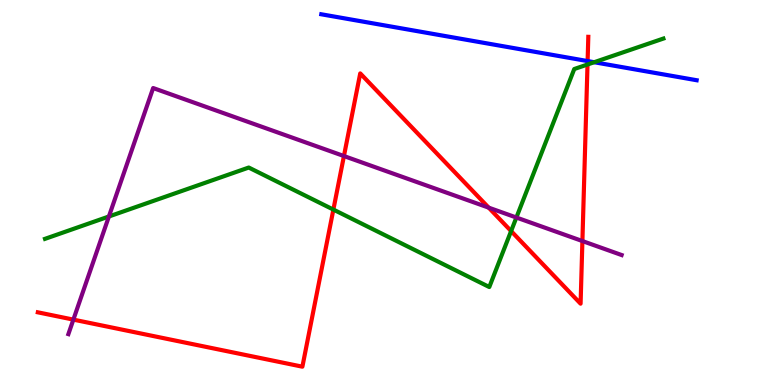[{'lines': ['blue', 'red'], 'intersections': [{'x': 7.58, 'y': 8.41}]}, {'lines': ['green', 'red'], 'intersections': [{'x': 4.3, 'y': 4.56}, {'x': 6.59, 'y': 4.0}, {'x': 7.58, 'y': 8.32}]}, {'lines': ['purple', 'red'], 'intersections': [{'x': 0.947, 'y': 1.7}, {'x': 4.44, 'y': 5.95}, {'x': 6.31, 'y': 4.61}, {'x': 7.51, 'y': 3.74}]}, {'lines': ['blue', 'green'], 'intersections': [{'x': 7.67, 'y': 8.38}]}, {'lines': ['blue', 'purple'], 'intersections': []}, {'lines': ['green', 'purple'], 'intersections': [{'x': 1.41, 'y': 4.38}, {'x': 6.66, 'y': 4.35}]}]